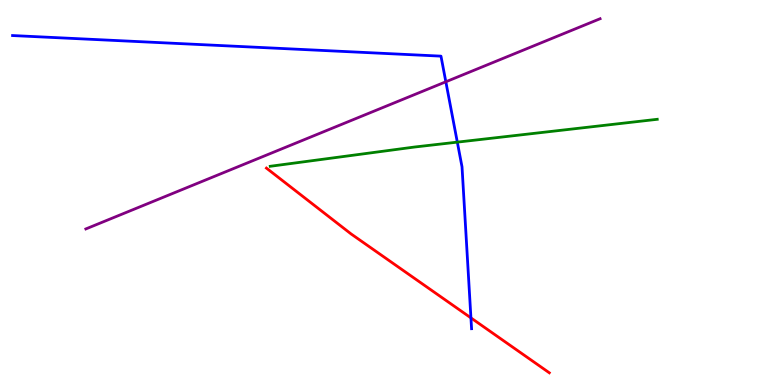[{'lines': ['blue', 'red'], 'intersections': [{'x': 6.08, 'y': 1.74}]}, {'lines': ['green', 'red'], 'intersections': []}, {'lines': ['purple', 'red'], 'intersections': []}, {'lines': ['blue', 'green'], 'intersections': [{'x': 5.9, 'y': 6.31}]}, {'lines': ['blue', 'purple'], 'intersections': [{'x': 5.75, 'y': 7.88}]}, {'lines': ['green', 'purple'], 'intersections': []}]